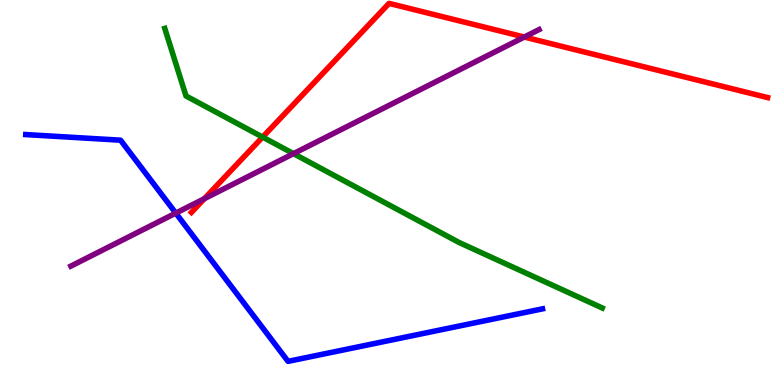[{'lines': ['blue', 'red'], 'intersections': []}, {'lines': ['green', 'red'], 'intersections': [{'x': 3.39, 'y': 6.44}]}, {'lines': ['purple', 'red'], 'intersections': [{'x': 2.64, 'y': 4.84}, {'x': 6.77, 'y': 9.04}]}, {'lines': ['blue', 'green'], 'intersections': []}, {'lines': ['blue', 'purple'], 'intersections': [{'x': 2.27, 'y': 4.46}]}, {'lines': ['green', 'purple'], 'intersections': [{'x': 3.79, 'y': 6.01}]}]